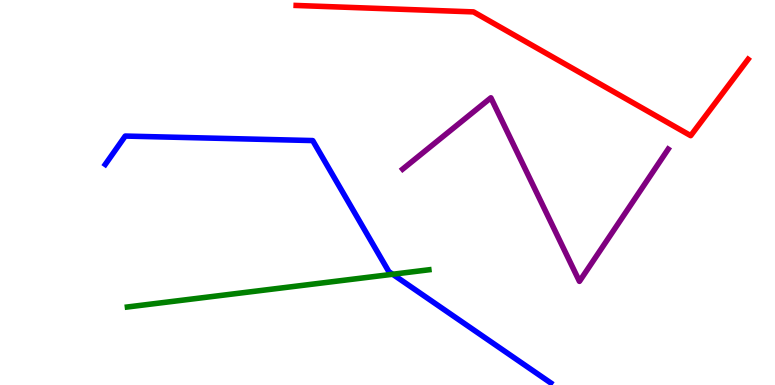[{'lines': ['blue', 'red'], 'intersections': []}, {'lines': ['green', 'red'], 'intersections': []}, {'lines': ['purple', 'red'], 'intersections': []}, {'lines': ['blue', 'green'], 'intersections': [{'x': 5.07, 'y': 2.88}]}, {'lines': ['blue', 'purple'], 'intersections': []}, {'lines': ['green', 'purple'], 'intersections': []}]